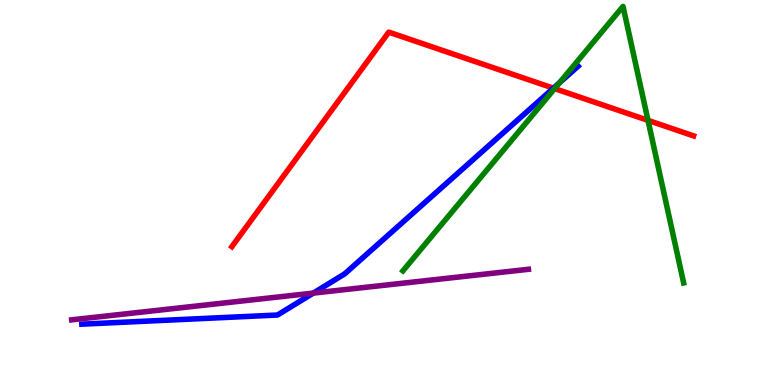[{'lines': ['blue', 'red'], 'intersections': [{'x': 7.14, 'y': 7.71}]}, {'lines': ['green', 'red'], 'intersections': [{'x': 7.16, 'y': 7.7}, {'x': 8.36, 'y': 6.87}]}, {'lines': ['purple', 'red'], 'intersections': []}, {'lines': ['blue', 'green'], 'intersections': [{'x': 7.22, 'y': 7.85}]}, {'lines': ['blue', 'purple'], 'intersections': [{'x': 4.04, 'y': 2.39}]}, {'lines': ['green', 'purple'], 'intersections': []}]